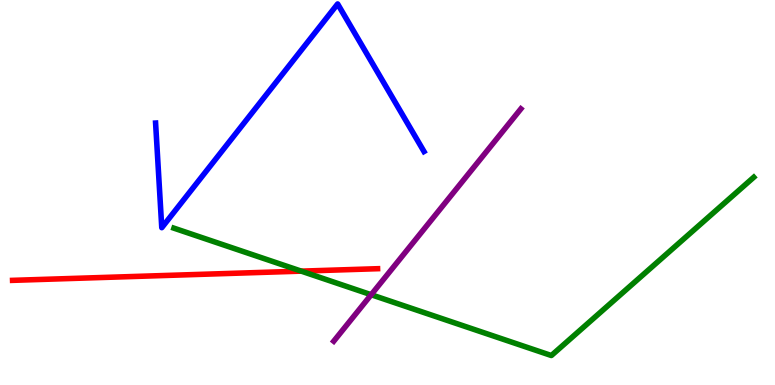[{'lines': ['blue', 'red'], 'intersections': []}, {'lines': ['green', 'red'], 'intersections': [{'x': 3.89, 'y': 2.96}]}, {'lines': ['purple', 'red'], 'intersections': []}, {'lines': ['blue', 'green'], 'intersections': []}, {'lines': ['blue', 'purple'], 'intersections': []}, {'lines': ['green', 'purple'], 'intersections': [{'x': 4.79, 'y': 2.34}]}]